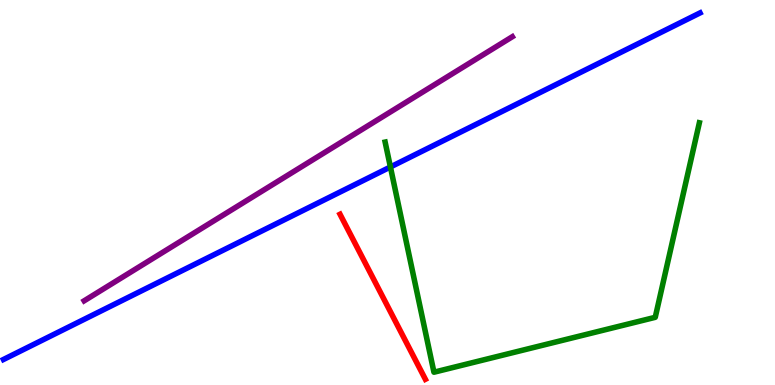[{'lines': ['blue', 'red'], 'intersections': []}, {'lines': ['green', 'red'], 'intersections': []}, {'lines': ['purple', 'red'], 'intersections': []}, {'lines': ['blue', 'green'], 'intersections': [{'x': 5.04, 'y': 5.66}]}, {'lines': ['blue', 'purple'], 'intersections': []}, {'lines': ['green', 'purple'], 'intersections': []}]